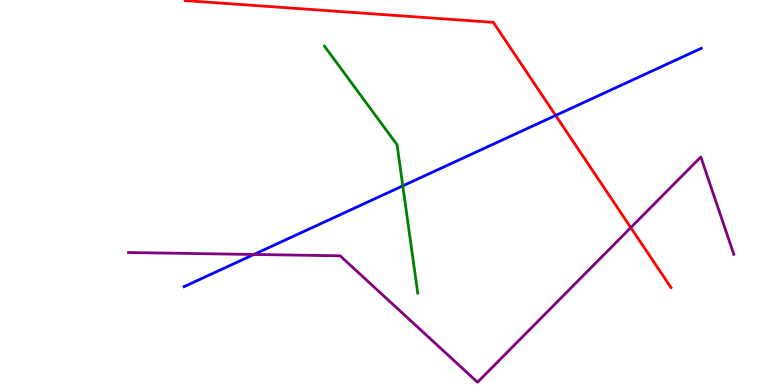[{'lines': ['blue', 'red'], 'intersections': [{'x': 7.17, 'y': 7.0}]}, {'lines': ['green', 'red'], 'intersections': []}, {'lines': ['purple', 'red'], 'intersections': [{'x': 8.14, 'y': 4.09}]}, {'lines': ['blue', 'green'], 'intersections': [{'x': 5.2, 'y': 5.17}]}, {'lines': ['blue', 'purple'], 'intersections': [{'x': 3.28, 'y': 3.39}]}, {'lines': ['green', 'purple'], 'intersections': []}]